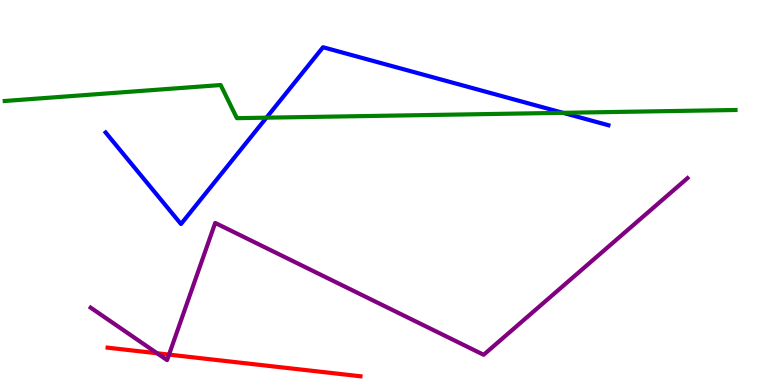[{'lines': ['blue', 'red'], 'intersections': []}, {'lines': ['green', 'red'], 'intersections': []}, {'lines': ['purple', 'red'], 'intersections': [{'x': 2.03, 'y': 0.824}, {'x': 2.18, 'y': 0.789}]}, {'lines': ['blue', 'green'], 'intersections': [{'x': 3.44, 'y': 6.94}, {'x': 7.26, 'y': 7.07}]}, {'lines': ['blue', 'purple'], 'intersections': []}, {'lines': ['green', 'purple'], 'intersections': []}]